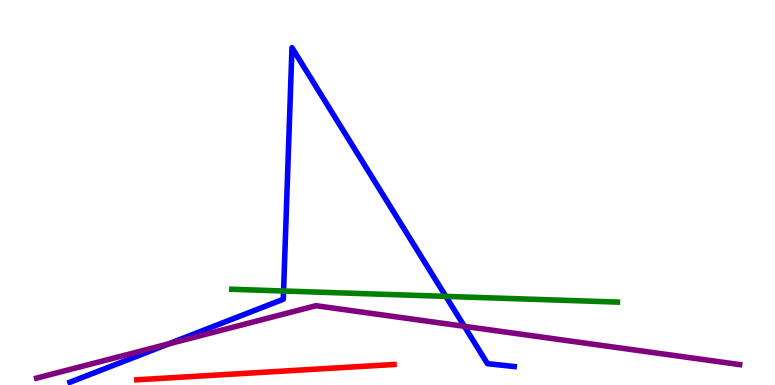[{'lines': ['blue', 'red'], 'intersections': []}, {'lines': ['green', 'red'], 'intersections': []}, {'lines': ['purple', 'red'], 'intersections': []}, {'lines': ['blue', 'green'], 'intersections': [{'x': 3.66, 'y': 2.44}, {'x': 5.75, 'y': 2.3}]}, {'lines': ['blue', 'purple'], 'intersections': [{'x': 2.17, 'y': 1.07}, {'x': 5.99, 'y': 1.52}]}, {'lines': ['green', 'purple'], 'intersections': []}]